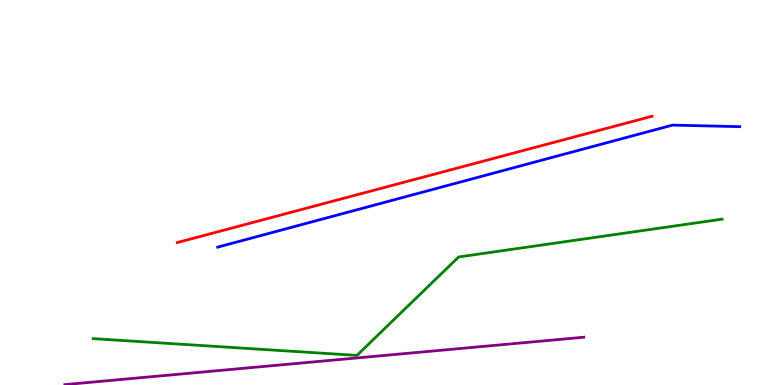[{'lines': ['blue', 'red'], 'intersections': []}, {'lines': ['green', 'red'], 'intersections': []}, {'lines': ['purple', 'red'], 'intersections': []}, {'lines': ['blue', 'green'], 'intersections': []}, {'lines': ['blue', 'purple'], 'intersections': []}, {'lines': ['green', 'purple'], 'intersections': []}]